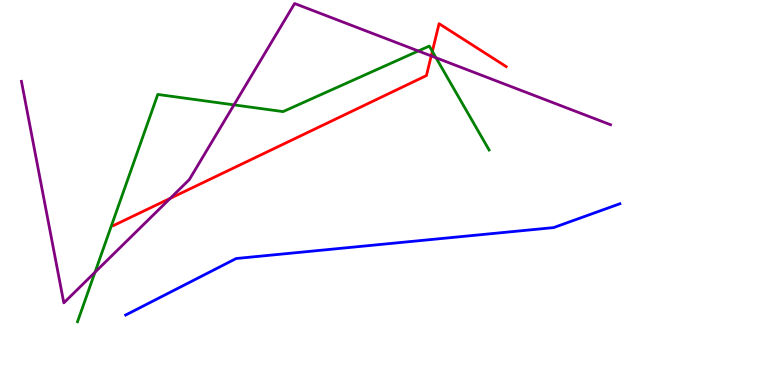[{'lines': ['blue', 'red'], 'intersections': []}, {'lines': ['green', 'red'], 'intersections': [{'x': 5.58, 'y': 8.67}]}, {'lines': ['purple', 'red'], 'intersections': [{'x': 2.2, 'y': 4.85}, {'x': 5.56, 'y': 8.55}]}, {'lines': ['blue', 'green'], 'intersections': []}, {'lines': ['blue', 'purple'], 'intersections': []}, {'lines': ['green', 'purple'], 'intersections': [{'x': 1.23, 'y': 2.93}, {'x': 3.02, 'y': 7.28}, {'x': 5.4, 'y': 8.68}, {'x': 5.63, 'y': 8.5}]}]